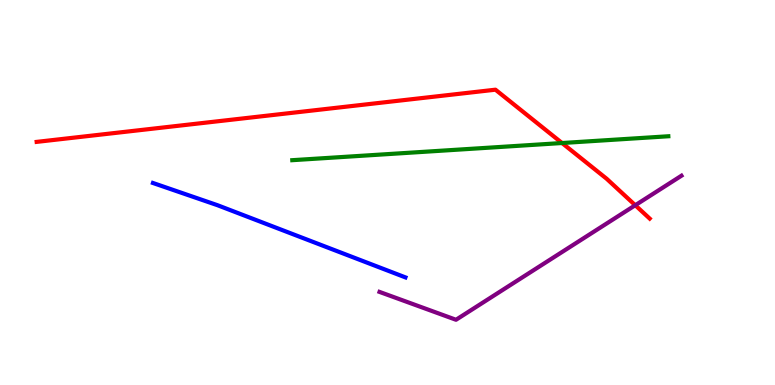[{'lines': ['blue', 'red'], 'intersections': []}, {'lines': ['green', 'red'], 'intersections': [{'x': 7.25, 'y': 6.29}]}, {'lines': ['purple', 'red'], 'intersections': [{'x': 8.2, 'y': 4.67}]}, {'lines': ['blue', 'green'], 'intersections': []}, {'lines': ['blue', 'purple'], 'intersections': []}, {'lines': ['green', 'purple'], 'intersections': []}]